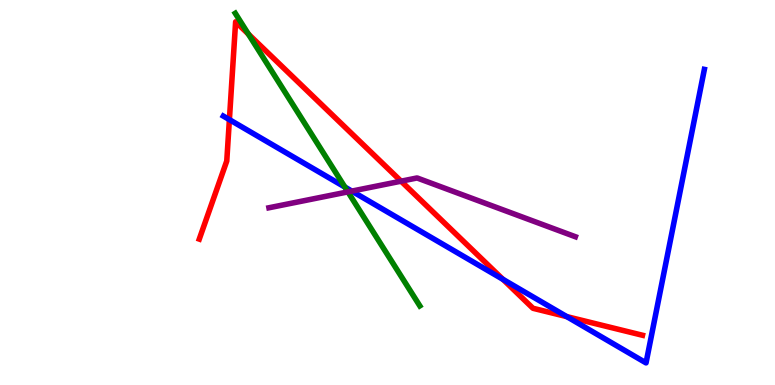[{'lines': ['blue', 'red'], 'intersections': [{'x': 2.96, 'y': 6.89}, {'x': 6.49, 'y': 2.74}, {'x': 7.31, 'y': 1.78}]}, {'lines': ['green', 'red'], 'intersections': [{'x': 3.2, 'y': 9.12}]}, {'lines': ['purple', 'red'], 'intersections': [{'x': 5.18, 'y': 5.29}]}, {'lines': ['blue', 'green'], 'intersections': [{'x': 4.45, 'y': 5.14}]}, {'lines': ['blue', 'purple'], 'intersections': [{'x': 4.54, 'y': 5.04}]}, {'lines': ['green', 'purple'], 'intersections': [{'x': 4.49, 'y': 5.02}]}]